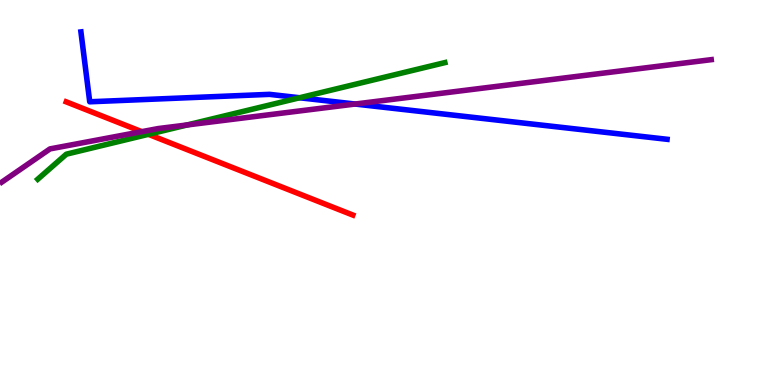[{'lines': ['blue', 'red'], 'intersections': []}, {'lines': ['green', 'red'], 'intersections': [{'x': 1.92, 'y': 6.51}]}, {'lines': ['purple', 'red'], 'intersections': [{'x': 1.83, 'y': 6.58}]}, {'lines': ['blue', 'green'], 'intersections': [{'x': 3.87, 'y': 7.46}]}, {'lines': ['blue', 'purple'], 'intersections': [{'x': 4.58, 'y': 7.3}]}, {'lines': ['green', 'purple'], 'intersections': [{'x': 2.41, 'y': 6.75}]}]